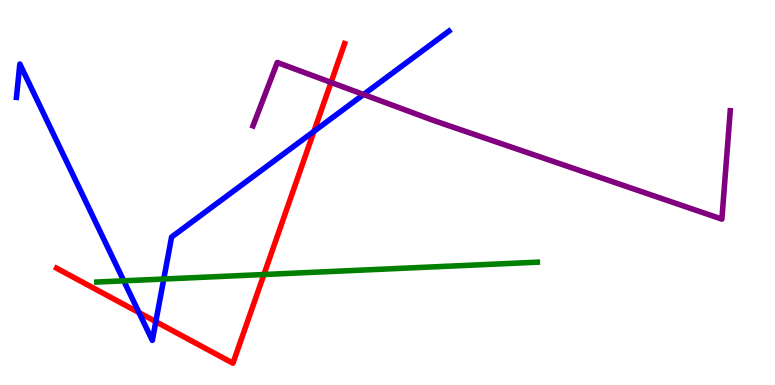[{'lines': ['blue', 'red'], 'intersections': [{'x': 1.79, 'y': 1.88}, {'x': 2.01, 'y': 1.65}, {'x': 4.05, 'y': 6.59}]}, {'lines': ['green', 'red'], 'intersections': [{'x': 3.41, 'y': 2.87}]}, {'lines': ['purple', 'red'], 'intersections': [{'x': 4.27, 'y': 7.86}]}, {'lines': ['blue', 'green'], 'intersections': [{'x': 1.6, 'y': 2.71}, {'x': 2.11, 'y': 2.75}]}, {'lines': ['blue', 'purple'], 'intersections': [{'x': 4.69, 'y': 7.55}]}, {'lines': ['green', 'purple'], 'intersections': []}]